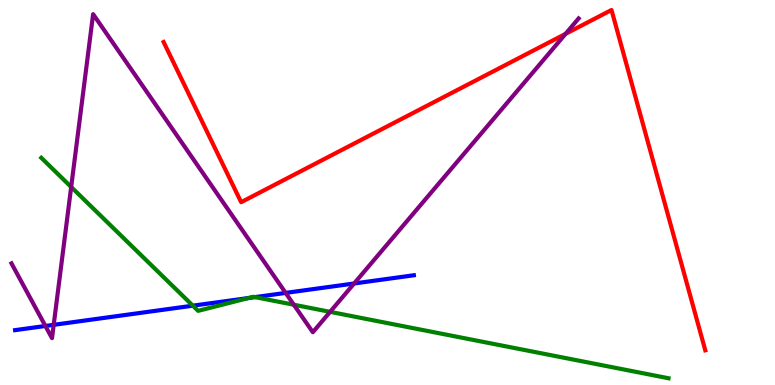[{'lines': ['blue', 'red'], 'intersections': []}, {'lines': ['green', 'red'], 'intersections': []}, {'lines': ['purple', 'red'], 'intersections': [{'x': 7.3, 'y': 9.12}]}, {'lines': ['blue', 'green'], 'intersections': [{'x': 2.49, 'y': 2.06}, {'x': 3.21, 'y': 2.26}, {'x': 3.29, 'y': 2.28}]}, {'lines': ['blue', 'purple'], 'intersections': [{'x': 0.586, 'y': 1.53}, {'x': 0.693, 'y': 1.56}, {'x': 3.69, 'y': 2.39}, {'x': 4.57, 'y': 2.64}]}, {'lines': ['green', 'purple'], 'intersections': [{'x': 0.919, 'y': 5.14}, {'x': 3.79, 'y': 2.08}, {'x': 4.26, 'y': 1.9}]}]